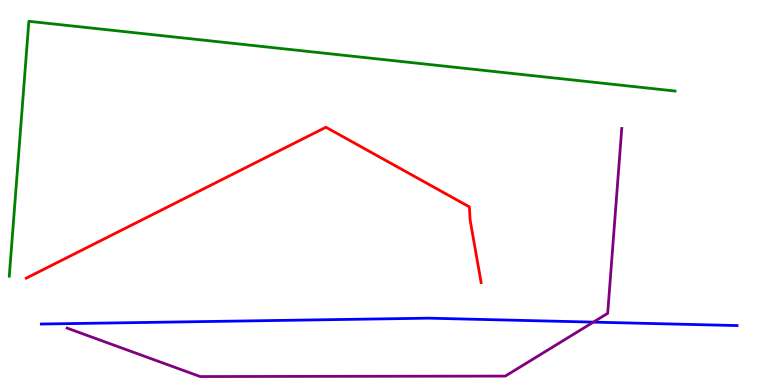[{'lines': ['blue', 'red'], 'intersections': []}, {'lines': ['green', 'red'], 'intersections': []}, {'lines': ['purple', 'red'], 'intersections': []}, {'lines': ['blue', 'green'], 'intersections': []}, {'lines': ['blue', 'purple'], 'intersections': [{'x': 7.66, 'y': 1.63}]}, {'lines': ['green', 'purple'], 'intersections': []}]